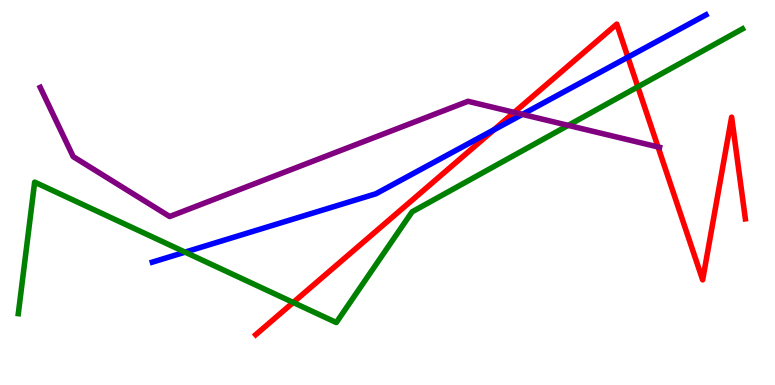[{'lines': ['blue', 'red'], 'intersections': [{'x': 6.37, 'y': 6.63}, {'x': 8.1, 'y': 8.51}]}, {'lines': ['green', 'red'], 'intersections': [{'x': 3.78, 'y': 2.14}, {'x': 8.23, 'y': 7.74}]}, {'lines': ['purple', 'red'], 'intersections': [{'x': 6.63, 'y': 7.08}, {'x': 8.49, 'y': 6.18}]}, {'lines': ['blue', 'green'], 'intersections': [{'x': 2.39, 'y': 3.45}]}, {'lines': ['blue', 'purple'], 'intersections': [{'x': 6.74, 'y': 7.03}]}, {'lines': ['green', 'purple'], 'intersections': [{'x': 7.33, 'y': 6.74}]}]